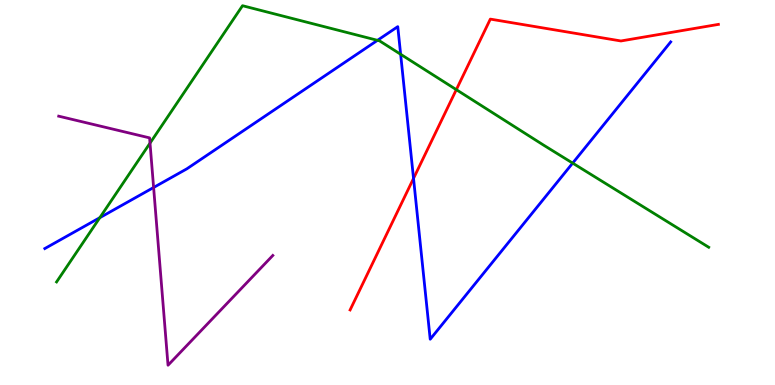[{'lines': ['blue', 'red'], 'intersections': [{'x': 5.34, 'y': 5.37}]}, {'lines': ['green', 'red'], 'intersections': [{'x': 5.89, 'y': 7.67}]}, {'lines': ['purple', 'red'], 'intersections': []}, {'lines': ['blue', 'green'], 'intersections': [{'x': 1.29, 'y': 4.35}, {'x': 4.87, 'y': 8.95}, {'x': 5.17, 'y': 8.59}, {'x': 7.39, 'y': 5.76}]}, {'lines': ['blue', 'purple'], 'intersections': [{'x': 1.98, 'y': 5.13}]}, {'lines': ['green', 'purple'], 'intersections': [{'x': 1.94, 'y': 6.28}]}]